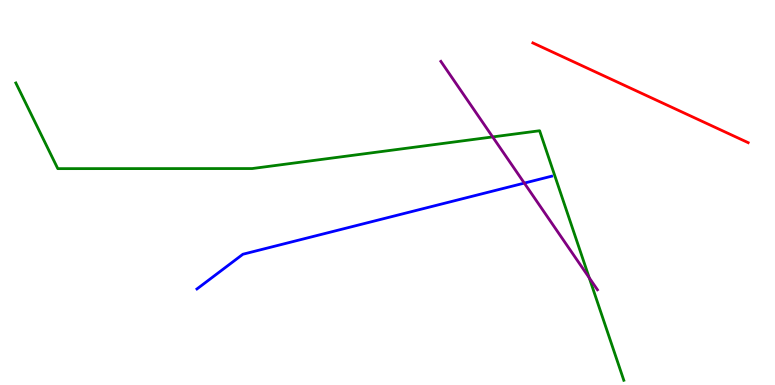[{'lines': ['blue', 'red'], 'intersections': []}, {'lines': ['green', 'red'], 'intersections': []}, {'lines': ['purple', 'red'], 'intersections': []}, {'lines': ['blue', 'green'], 'intersections': []}, {'lines': ['blue', 'purple'], 'intersections': [{'x': 6.77, 'y': 5.24}]}, {'lines': ['green', 'purple'], 'intersections': [{'x': 6.36, 'y': 6.44}, {'x': 7.6, 'y': 2.79}]}]